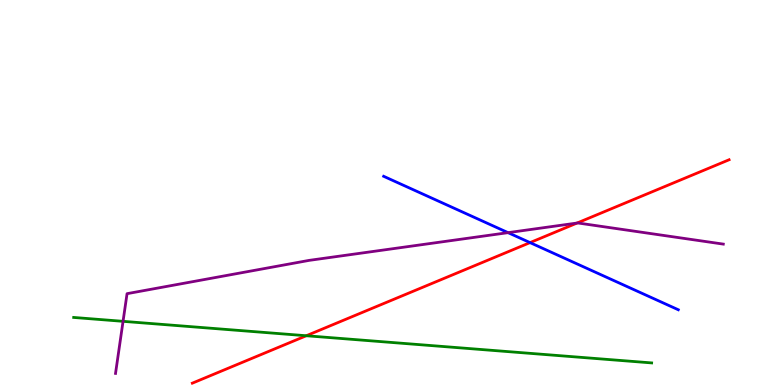[{'lines': ['blue', 'red'], 'intersections': [{'x': 6.84, 'y': 3.7}]}, {'lines': ['green', 'red'], 'intersections': [{'x': 3.95, 'y': 1.28}]}, {'lines': ['purple', 'red'], 'intersections': [{'x': 7.45, 'y': 4.21}]}, {'lines': ['blue', 'green'], 'intersections': []}, {'lines': ['blue', 'purple'], 'intersections': [{'x': 6.56, 'y': 3.96}]}, {'lines': ['green', 'purple'], 'intersections': [{'x': 1.59, 'y': 1.65}]}]